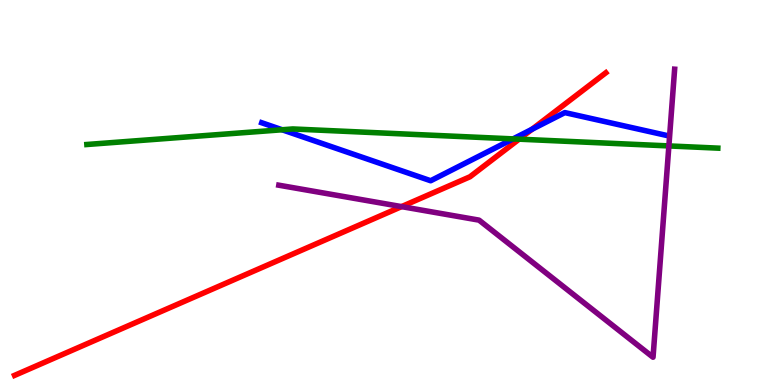[{'lines': ['blue', 'red'], 'intersections': [{'x': 6.87, 'y': 6.64}]}, {'lines': ['green', 'red'], 'intersections': [{'x': 6.7, 'y': 6.39}]}, {'lines': ['purple', 'red'], 'intersections': [{'x': 5.18, 'y': 4.63}]}, {'lines': ['blue', 'green'], 'intersections': [{'x': 3.64, 'y': 6.63}, {'x': 6.62, 'y': 6.39}]}, {'lines': ['blue', 'purple'], 'intersections': []}, {'lines': ['green', 'purple'], 'intersections': [{'x': 8.63, 'y': 6.21}]}]